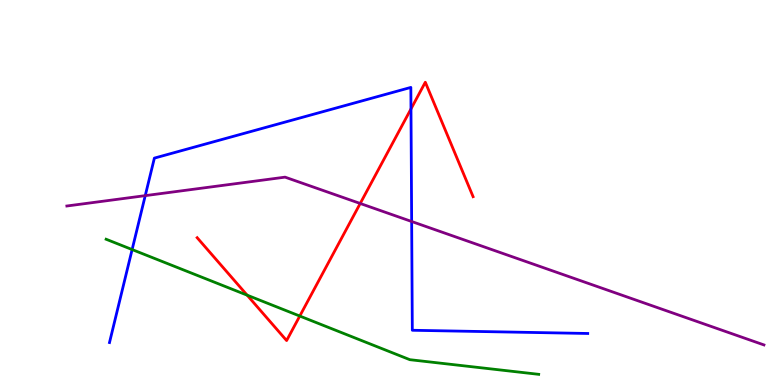[{'lines': ['blue', 'red'], 'intersections': [{'x': 5.3, 'y': 7.17}]}, {'lines': ['green', 'red'], 'intersections': [{'x': 3.19, 'y': 2.33}, {'x': 3.87, 'y': 1.79}]}, {'lines': ['purple', 'red'], 'intersections': [{'x': 4.65, 'y': 4.71}]}, {'lines': ['blue', 'green'], 'intersections': [{'x': 1.7, 'y': 3.52}]}, {'lines': ['blue', 'purple'], 'intersections': [{'x': 1.87, 'y': 4.92}, {'x': 5.31, 'y': 4.25}]}, {'lines': ['green', 'purple'], 'intersections': []}]